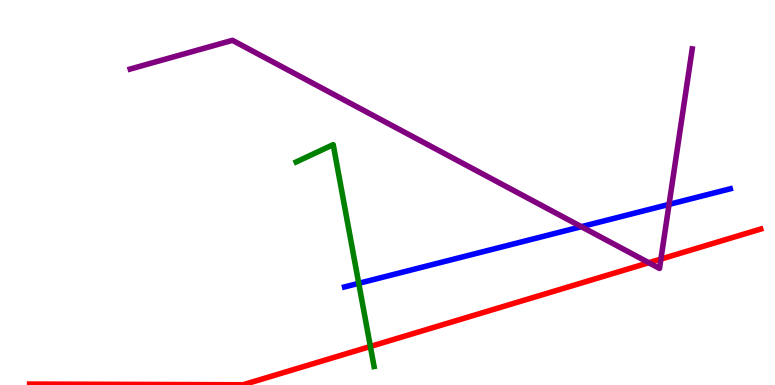[{'lines': ['blue', 'red'], 'intersections': []}, {'lines': ['green', 'red'], 'intersections': [{'x': 4.78, 'y': 1.0}]}, {'lines': ['purple', 'red'], 'intersections': [{'x': 8.37, 'y': 3.18}, {'x': 8.53, 'y': 3.27}]}, {'lines': ['blue', 'green'], 'intersections': [{'x': 4.63, 'y': 2.64}]}, {'lines': ['blue', 'purple'], 'intersections': [{'x': 7.5, 'y': 4.11}, {'x': 8.63, 'y': 4.69}]}, {'lines': ['green', 'purple'], 'intersections': []}]